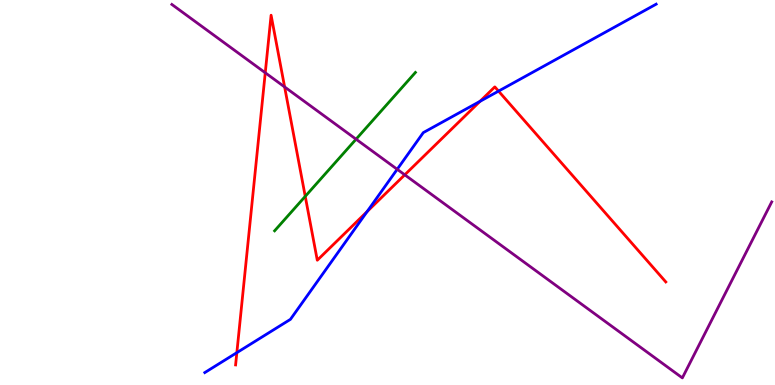[{'lines': ['blue', 'red'], 'intersections': [{'x': 3.06, 'y': 0.84}, {'x': 4.74, 'y': 4.5}, {'x': 6.19, 'y': 7.37}, {'x': 6.43, 'y': 7.63}]}, {'lines': ['green', 'red'], 'intersections': [{'x': 3.94, 'y': 4.9}]}, {'lines': ['purple', 'red'], 'intersections': [{'x': 3.42, 'y': 8.11}, {'x': 3.67, 'y': 7.74}, {'x': 5.22, 'y': 5.46}]}, {'lines': ['blue', 'green'], 'intersections': []}, {'lines': ['blue', 'purple'], 'intersections': [{'x': 5.13, 'y': 5.6}]}, {'lines': ['green', 'purple'], 'intersections': [{'x': 4.59, 'y': 6.38}]}]